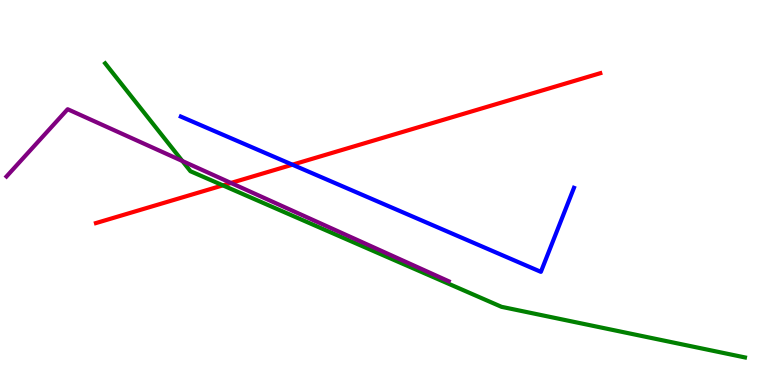[{'lines': ['blue', 'red'], 'intersections': [{'x': 3.77, 'y': 5.72}]}, {'lines': ['green', 'red'], 'intersections': [{'x': 2.88, 'y': 5.19}]}, {'lines': ['purple', 'red'], 'intersections': [{'x': 2.98, 'y': 5.25}]}, {'lines': ['blue', 'green'], 'intersections': []}, {'lines': ['blue', 'purple'], 'intersections': []}, {'lines': ['green', 'purple'], 'intersections': [{'x': 2.35, 'y': 5.82}]}]